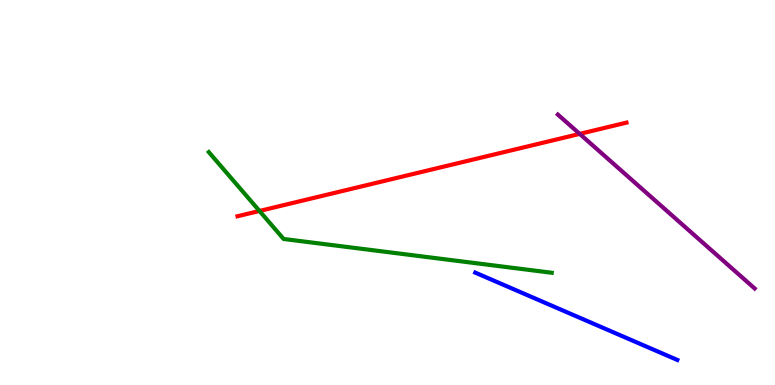[{'lines': ['blue', 'red'], 'intersections': []}, {'lines': ['green', 'red'], 'intersections': [{'x': 3.35, 'y': 4.52}]}, {'lines': ['purple', 'red'], 'intersections': [{'x': 7.48, 'y': 6.52}]}, {'lines': ['blue', 'green'], 'intersections': []}, {'lines': ['blue', 'purple'], 'intersections': []}, {'lines': ['green', 'purple'], 'intersections': []}]